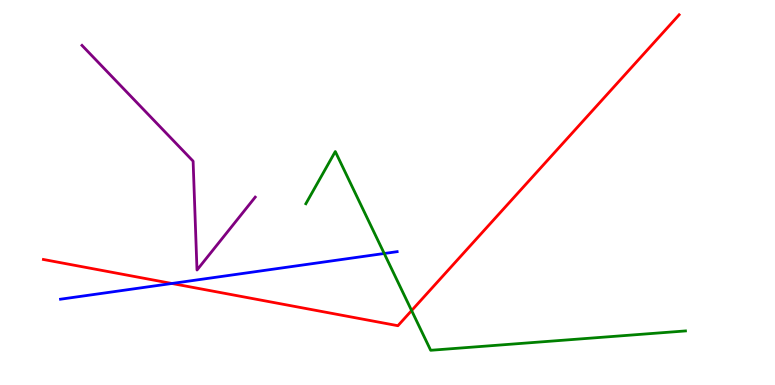[{'lines': ['blue', 'red'], 'intersections': [{'x': 2.22, 'y': 2.64}]}, {'lines': ['green', 'red'], 'intersections': [{'x': 5.31, 'y': 1.93}]}, {'lines': ['purple', 'red'], 'intersections': []}, {'lines': ['blue', 'green'], 'intersections': [{'x': 4.96, 'y': 3.42}]}, {'lines': ['blue', 'purple'], 'intersections': []}, {'lines': ['green', 'purple'], 'intersections': []}]